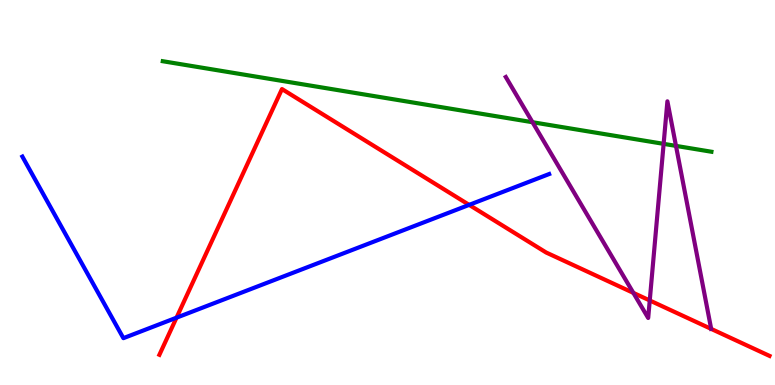[{'lines': ['blue', 'red'], 'intersections': [{'x': 2.28, 'y': 1.75}, {'x': 6.05, 'y': 4.68}]}, {'lines': ['green', 'red'], 'intersections': []}, {'lines': ['purple', 'red'], 'intersections': [{'x': 8.17, 'y': 2.39}, {'x': 8.38, 'y': 2.2}]}, {'lines': ['blue', 'green'], 'intersections': []}, {'lines': ['blue', 'purple'], 'intersections': []}, {'lines': ['green', 'purple'], 'intersections': [{'x': 6.87, 'y': 6.83}, {'x': 8.56, 'y': 6.26}, {'x': 8.72, 'y': 6.21}]}]